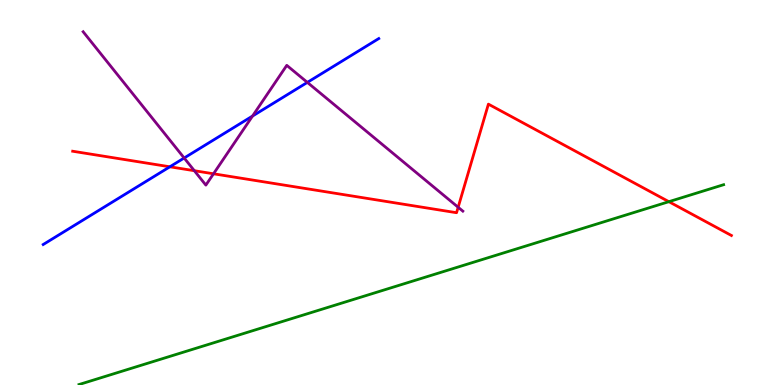[{'lines': ['blue', 'red'], 'intersections': [{'x': 2.19, 'y': 5.67}]}, {'lines': ['green', 'red'], 'intersections': [{'x': 8.63, 'y': 4.76}]}, {'lines': ['purple', 'red'], 'intersections': [{'x': 2.51, 'y': 5.57}, {'x': 2.75, 'y': 5.49}, {'x': 5.91, 'y': 4.62}]}, {'lines': ['blue', 'green'], 'intersections': []}, {'lines': ['blue', 'purple'], 'intersections': [{'x': 2.38, 'y': 5.9}, {'x': 3.26, 'y': 6.99}, {'x': 3.97, 'y': 7.86}]}, {'lines': ['green', 'purple'], 'intersections': []}]